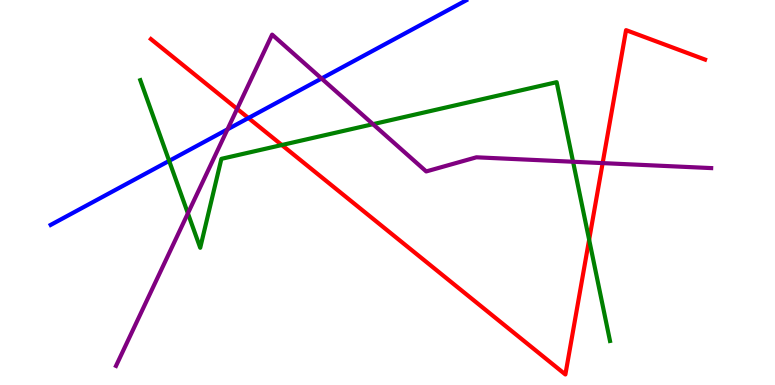[{'lines': ['blue', 'red'], 'intersections': [{'x': 3.21, 'y': 6.93}]}, {'lines': ['green', 'red'], 'intersections': [{'x': 3.64, 'y': 6.23}, {'x': 7.6, 'y': 3.77}]}, {'lines': ['purple', 'red'], 'intersections': [{'x': 3.06, 'y': 7.17}, {'x': 7.78, 'y': 5.76}]}, {'lines': ['blue', 'green'], 'intersections': [{'x': 2.18, 'y': 5.82}]}, {'lines': ['blue', 'purple'], 'intersections': [{'x': 2.94, 'y': 6.64}, {'x': 4.15, 'y': 7.96}]}, {'lines': ['green', 'purple'], 'intersections': [{'x': 2.42, 'y': 4.46}, {'x': 4.81, 'y': 6.77}, {'x': 7.39, 'y': 5.8}]}]